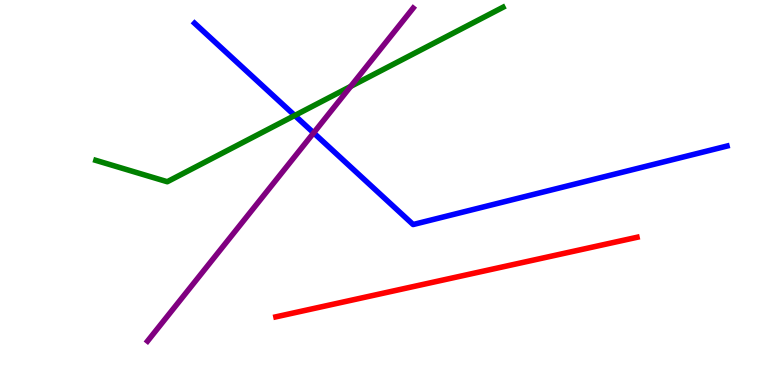[{'lines': ['blue', 'red'], 'intersections': []}, {'lines': ['green', 'red'], 'intersections': []}, {'lines': ['purple', 'red'], 'intersections': []}, {'lines': ['blue', 'green'], 'intersections': [{'x': 3.8, 'y': 7.0}]}, {'lines': ['blue', 'purple'], 'intersections': [{'x': 4.05, 'y': 6.55}]}, {'lines': ['green', 'purple'], 'intersections': [{'x': 4.53, 'y': 7.76}]}]